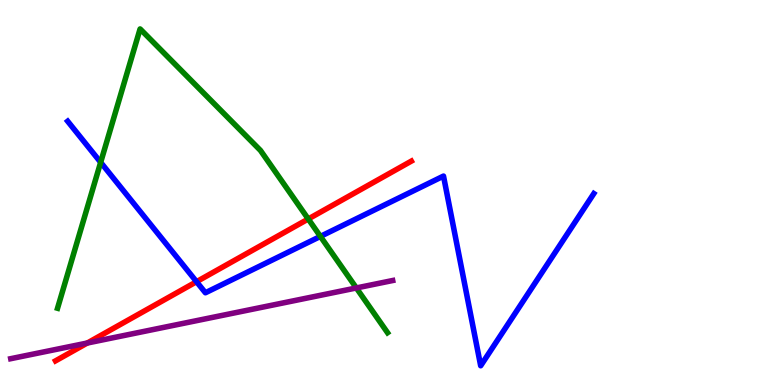[{'lines': ['blue', 'red'], 'intersections': [{'x': 2.54, 'y': 2.68}]}, {'lines': ['green', 'red'], 'intersections': [{'x': 3.98, 'y': 4.31}]}, {'lines': ['purple', 'red'], 'intersections': [{'x': 1.13, 'y': 1.09}]}, {'lines': ['blue', 'green'], 'intersections': [{'x': 1.3, 'y': 5.78}, {'x': 4.13, 'y': 3.86}]}, {'lines': ['blue', 'purple'], 'intersections': []}, {'lines': ['green', 'purple'], 'intersections': [{'x': 4.6, 'y': 2.52}]}]